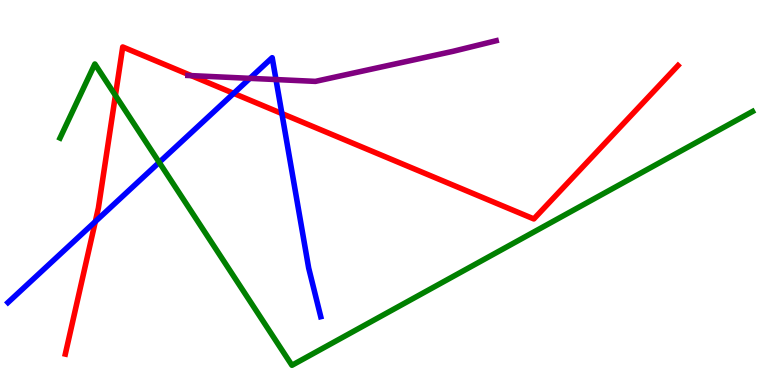[{'lines': ['blue', 'red'], 'intersections': [{'x': 1.23, 'y': 4.25}, {'x': 3.02, 'y': 7.57}, {'x': 3.64, 'y': 7.05}]}, {'lines': ['green', 'red'], 'intersections': [{'x': 1.49, 'y': 7.52}]}, {'lines': ['purple', 'red'], 'intersections': [{'x': 2.47, 'y': 8.04}]}, {'lines': ['blue', 'green'], 'intersections': [{'x': 2.05, 'y': 5.78}]}, {'lines': ['blue', 'purple'], 'intersections': [{'x': 3.22, 'y': 7.97}, {'x': 3.56, 'y': 7.93}]}, {'lines': ['green', 'purple'], 'intersections': []}]